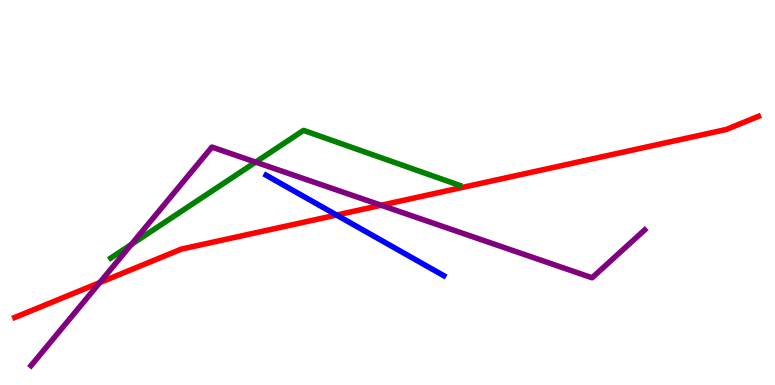[{'lines': ['blue', 'red'], 'intersections': [{'x': 4.34, 'y': 4.41}]}, {'lines': ['green', 'red'], 'intersections': []}, {'lines': ['purple', 'red'], 'intersections': [{'x': 1.29, 'y': 2.66}, {'x': 4.92, 'y': 4.67}]}, {'lines': ['blue', 'green'], 'intersections': []}, {'lines': ['blue', 'purple'], 'intersections': []}, {'lines': ['green', 'purple'], 'intersections': [{'x': 1.69, 'y': 3.65}, {'x': 3.3, 'y': 5.79}]}]